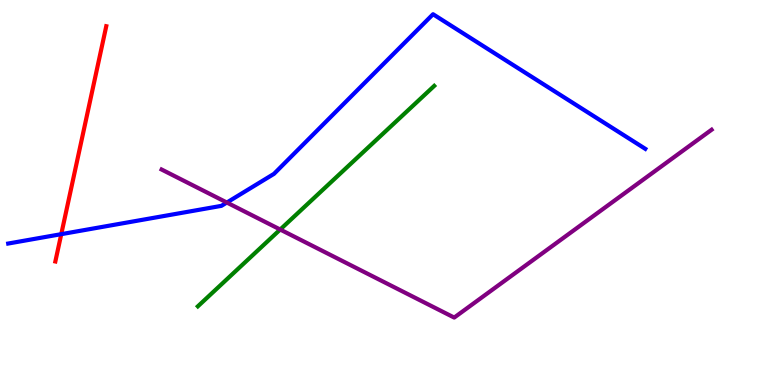[{'lines': ['blue', 'red'], 'intersections': [{'x': 0.79, 'y': 3.92}]}, {'lines': ['green', 'red'], 'intersections': []}, {'lines': ['purple', 'red'], 'intersections': []}, {'lines': ['blue', 'green'], 'intersections': []}, {'lines': ['blue', 'purple'], 'intersections': [{'x': 2.93, 'y': 4.74}]}, {'lines': ['green', 'purple'], 'intersections': [{'x': 3.62, 'y': 4.04}]}]